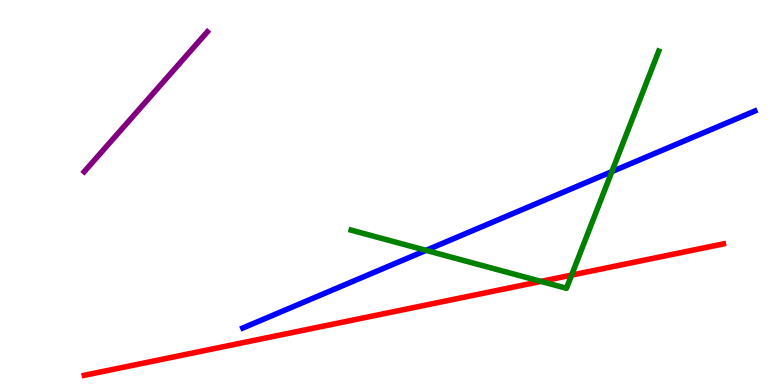[{'lines': ['blue', 'red'], 'intersections': []}, {'lines': ['green', 'red'], 'intersections': [{'x': 6.98, 'y': 2.69}, {'x': 7.38, 'y': 2.85}]}, {'lines': ['purple', 'red'], 'intersections': []}, {'lines': ['blue', 'green'], 'intersections': [{'x': 5.5, 'y': 3.5}, {'x': 7.89, 'y': 5.54}]}, {'lines': ['blue', 'purple'], 'intersections': []}, {'lines': ['green', 'purple'], 'intersections': []}]